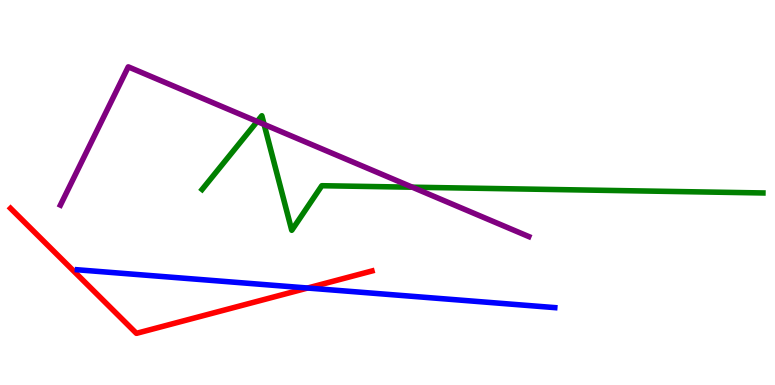[{'lines': ['blue', 'red'], 'intersections': [{'x': 3.97, 'y': 2.52}]}, {'lines': ['green', 'red'], 'intersections': []}, {'lines': ['purple', 'red'], 'intersections': []}, {'lines': ['blue', 'green'], 'intersections': []}, {'lines': ['blue', 'purple'], 'intersections': []}, {'lines': ['green', 'purple'], 'intersections': [{'x': 3.32, 'y': 6.84}, {'x': 3.41, 'y': 6.77}, {'x': 5.32, 'y': 5.14}]}]